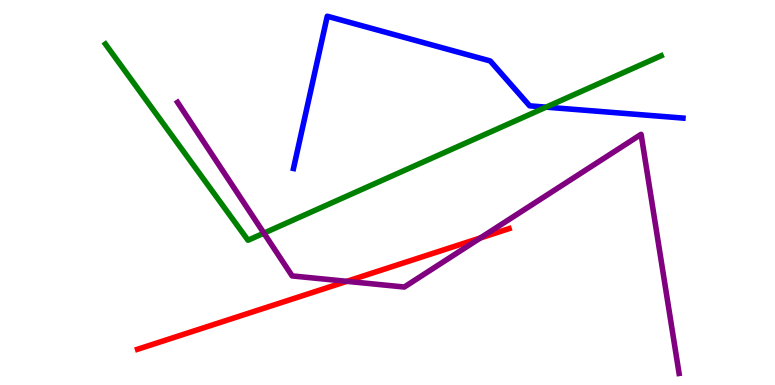[{'lines': ['blue', 'red'], 'intersections': []}, {'lines': ['green', 'red'], 'intersections': []}, {'lines': ['purple', 'red'], 'intersections': [{'x': 4.47, 'y': 2.69}, {'x': 6.2, 'y': 3.82}]}, {'lines': ['blue', 'green'], 'intersections': [{'x': 7.05, 'y': 7.22}]}, {'lines': ['blue', 'purple'], 'intersections': []}, {'lines': ['green', 'purple'], 'intersections': [{'x': 3.41, 'y': 3.94}]}]